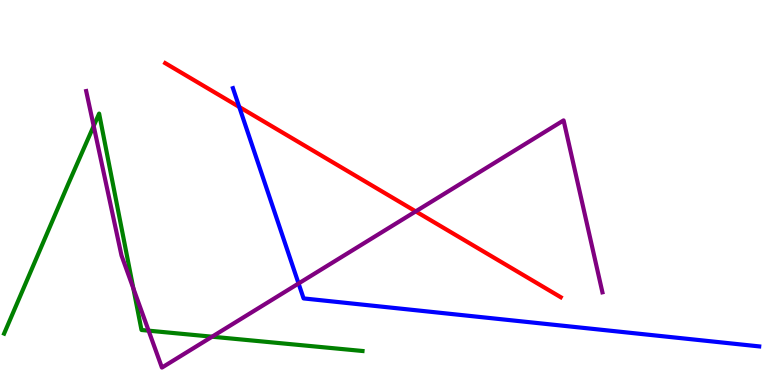[{'lines': ['blue', 'red'], 'intersections': [{'x': 3.09, 'y': 7.22}]}, {'lines': ['green', 'red'], 'intersections': []}, {'lines': ['purple', 'red'], 'intersections': [{'x': 5.36, 'y': 4.51}]}, {'lines': ['blue', 'green'], 'intersections': []}, {'lines': ['blue', 'purple'], 'intersections': [{'x': 3.85, 'y': 2.64}]}, {'lines': ['green', 'purple'], 'intersections': [{'x': 1.21, 'y': 6.73}, {'x': 1.72, 'y': 2.51}, {'x': 1.92, 'y': 1.41}, {'x': 2.74, 'y': 1.25}]}]